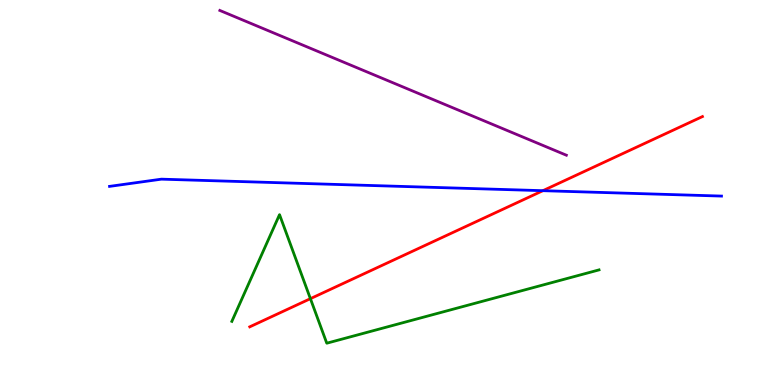[{'lines': ['blue', 'red'], 'intersections': [{'x': 7.0, 'y': 5.05}]}, {'lines': ['green', 'red'], 'intersections': [{'x': 4.01, 'y': 2.24}]}, {'lines': ['purple', 'red'], 'intersections': []}, {'lines': ['blue', 'green'], 'intersections': []}, {'lines': ['blue', 'purple'], 'intersections': []}, {'lines': ['green', 'purple'], 'intersections': []}]